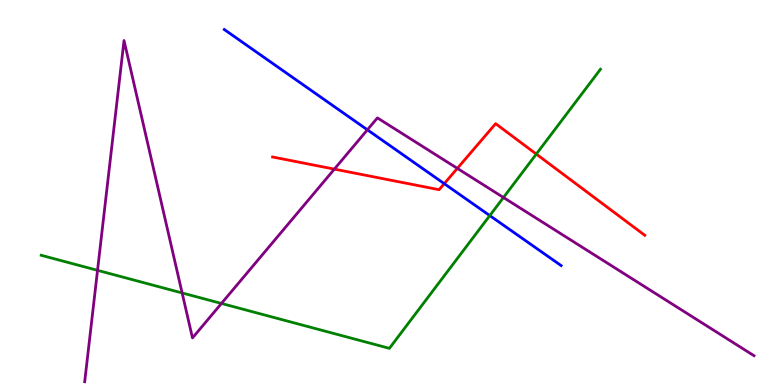[{'lines': ['blue', 'red'], 'intersections': [{'x': 5.73, 'y': 5.23}]}, {'lines': ['green', 'red'], 'intersections': [{'x': 6.92, 'y': 6.0}]}, {'lines': ['purple', 'red'], 'intersections': [{'x': 4.31, 'y': 5.61}, {'x': 5.9, 'y': 5.63}]}, {'lines': ['blue', 'green'], 'intersections': [{'x': 6.32, 'y': 4.4}]}, {'lines': ['blue', 'purple'], 'intersections': [{'x': 4.74, 'y': 6.63}]}, {'lines': ['green', 'purple'], 'intersections': [{'x': 1.26, 'y': 2.98}, {'x': 2.35, 'y': 2.39}, {'x': 2.86, 'y': 2.12}, {'x': 6.5, 'y': 4.87}]}]